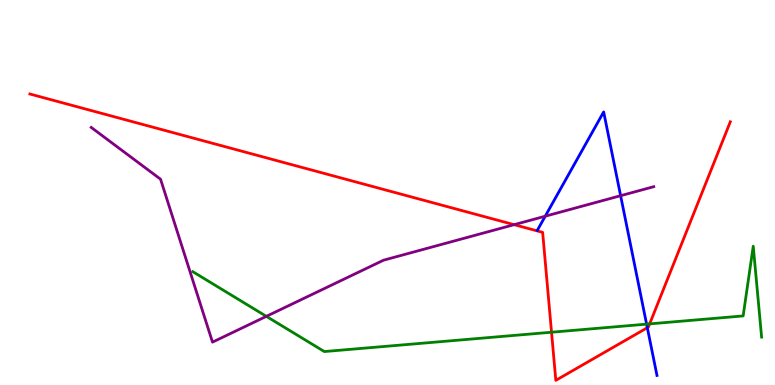[{'lines': ['blue', 'red'], 'intersections': [{'x': 8.35, 'y': 1.49}]}, {'lines': ['green', 'red'], 'intersections': [{'x': 7.12, 'y': 1.37}, {'x': 8.38, 'y': 1.59}]}, {'lines': ['purple', 'red'], 'intersections': [{'x': 6.63, 'y': 4.16}]}, {'lines': ['blue', 'green'], 'intersections': [{'x': 8.34, 'y': 1.58}]}, {'lines': ['blue', 'purple'], 'intersections': [{'x': 7.04, 'y': 4.38}, {'x': 8.01, 'y': 4.92}]}, {'lines': ['green', 'purple'], 'intersections': [{'x': 3.44, 'y': 1.78}]}]